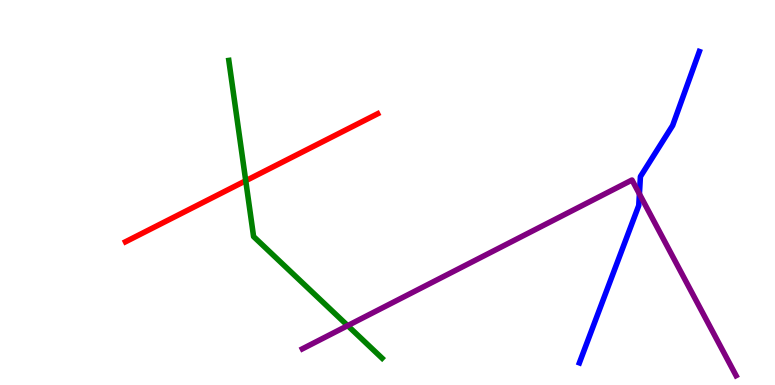[{'lines': ['blue', 'red'], 'intersections': []}, {'lines': ['green', 'red'], 'intersections': [{'x': 3.17, 'y': 5.31}]}, {'lines': ['purple', 'red'], 'intersections': []}, {'lines': ['blue', 'green'], 'intersections': []}, {'lines': ['blue', 'purple'], 'intersections': [{'x': 8.25, 'y': 4.96}]}, {'lines': ['green', 'purple'], 'intersections': [{'x': 4.49, 'y': 1.54}]}]